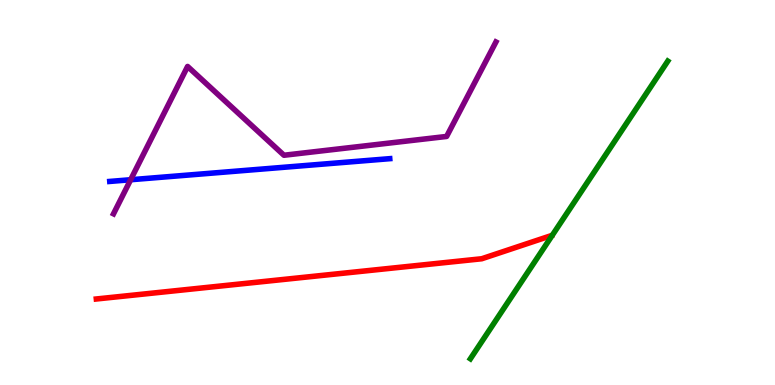[{'lines': ['blue', 'red'], 'intersections': []}, {'lines': ['green', 'red'], 'intersections': []}, {'lines': ['purple', 'red'], 'intersections': []}, {'lines': ['blue', 'green'], 'intersections': []}, {'lines': ['blue', 'purple'], 'intersections': [{'x': 1.69, 'y': 5.33}]}, {'lines': ['green', 'purple'], 'intersections': []}]